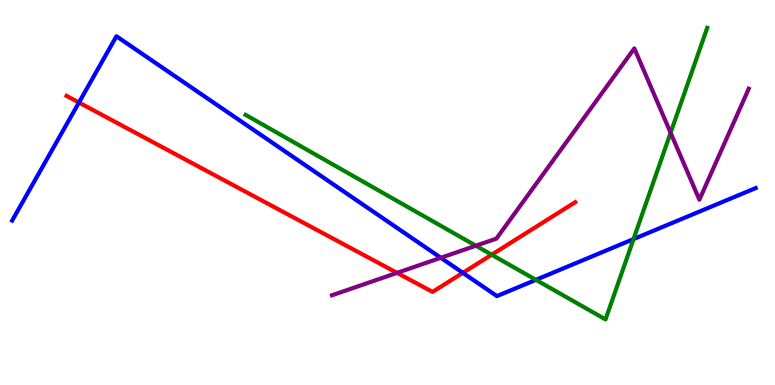[{'lines': ['blue', 'red'], 'intersections': [{'x': 1.02, 'y': 7.34}, {'x': 5.97, 'y': 2.91}]}, {'lines': ['green', 'red'], 'intersections': [{'x': 6.34, 'y': 3.38}]}, {'lines': ['purple', 'red'], 'intersections': [{'x': 5.12, 'y': 2.91}]}, {'lines': ['blue', 'green'], 'intersections': [{'x': 6.91, 'y': 2.73}, {'x': 8.17, 'y': 3.79}]}, {'lines': ['blue', 'purple'], 'intersections': [{'x': 5.69, 'y': 3.3}]}, {'lines': ['green', 'purple'], 'intersections': [{'x': 6.14, 'y': 3.62}, {'x': 8.65, 'y': 6.55}]}]